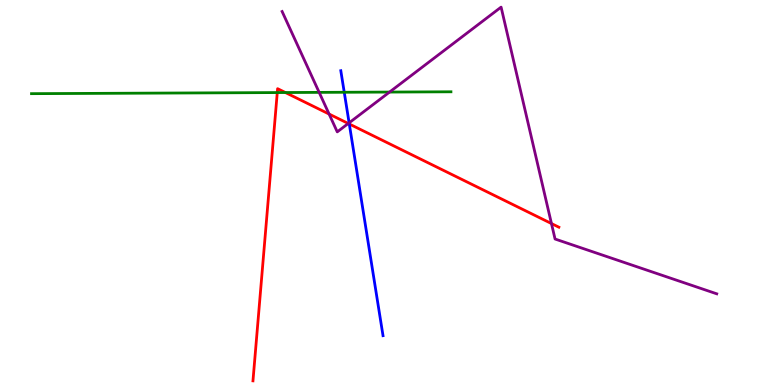[{'lines': ['blue', 'red'], 'intersections': [{'x': 4.51, 'y': 6.78}]}, {'lines': ['green', 'red'], 'intersections': [{'x': 3.58, 'y': 7.6}, {'x': 3.68, 'y': 7.6}]}, {'lines': ['purple', 'red'], 'intersections': [{'x': 4.25, 'y': 7.04}, {'x': 4.49, 'y': 6.79}, {'x': 7.12, 'y': 4.19}]}, {'lines': ['blue', 'green'], 'intersections': [{'x': 4.44, 'y': 7.6}]}, {'lines': ['blue', 'purple'], 'intersections': [{'x': 4.5, 'y': 6.81}]}, {'lines': ['green', 'purple'], 'intersections': [{'x': 4.12, 'y': 7.6}, {'x': 5.03, 'y': 7.61}]}]